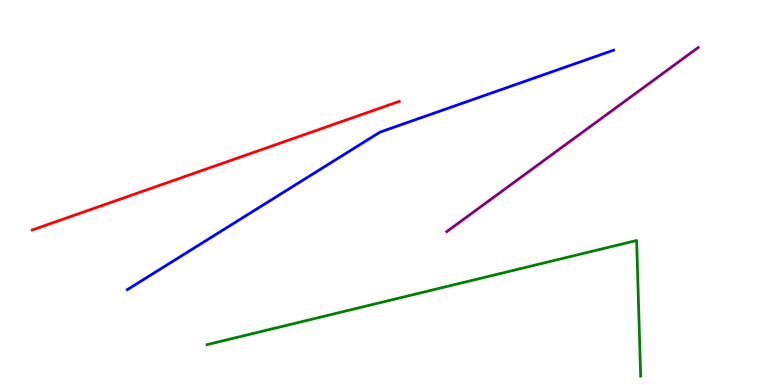[{'lines': ['blue', 'red'], 'intersections': []}, {'lines': ['green', 'red'], 'intersections': []}, {'lines': ['purple', 'red'], 'intersections': []}, {'lines': ['blue', 'green'], 'intersections': []}, {'lines': ['blue', 'purple'], 'intersections': []}, {'lines': ['green', 'purple'], 'intersections': []}]